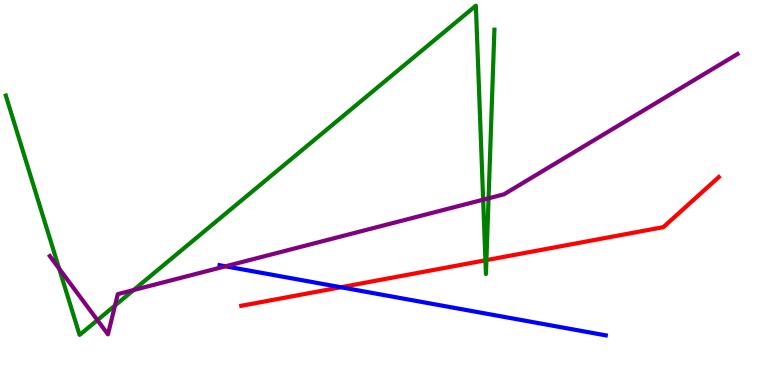[{'lines': ['blue', 'red'], 'intersections': [{'x': 4.4, 'y': 2.54}]}, {'lines': ['green', 'red'], 'intersections': [{'x': 6.26, 'y': 3.24}, {'x': 6.28, 'y': 3.24}]}, {'lines': ['purple', 'red'], 'intersections': []}, {'lines': ['blue', 'green'], 'intersections': []}, {'lines': ['blue', 'purple'], 'intersections': [{'x': 2.91, 'y': 3.08}]}, {'lines': ['green', 'purple'], 'intersections': [{'x': 0.763, 'y': 3.02}, {'x': 1.26, 'y': 1.68}, {'x': 1.48, 'y': 2.07}, {'x': 1.72, 'y': 2.47}, {'x': 6.23, 'y': 4.81}, {'x': 6.3, 'y': 4.85}]}]